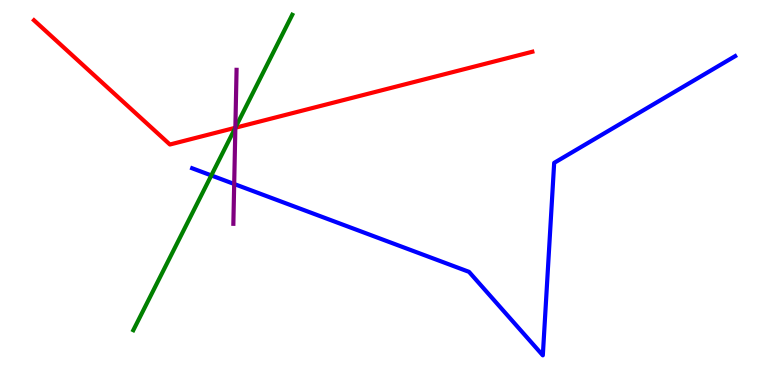[{'lines': ['blue', 'red'], 'intersections': []}, {'lines': ['green', 'red'], 'intersections': [{'x': 3.04, 'y': 6.68}]}, {'lines': ['purple', 'red'], 'intersections': [{'x': 3.04, 'y': 6.68}]}, {'lines': ['blue', 'green'], 'intersections': [{'x': 2.73, 'y': 5.44}]}, {'lines': ['blue', 'purple'], 'intersections': [{'x': 3.02, 'y': 5.22}]}, {'lines': ['green', 'purple'], 'intersections': [{'x': 3.04, 'y': 6.68}]}]